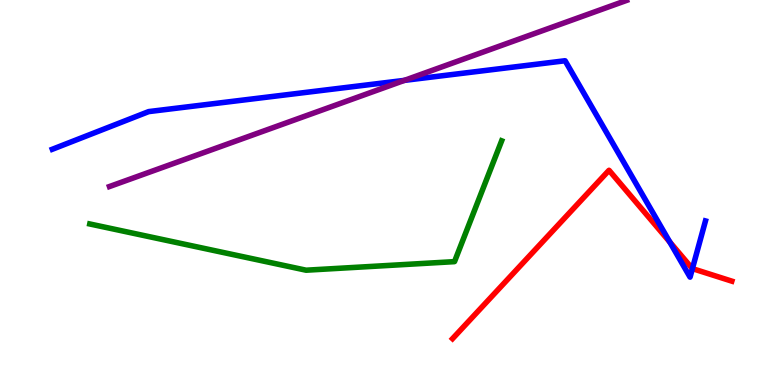[{'lines': ['blue', 'red'], 'intersections': [{'x': 8.64, 'y': 3.71}, {'x': 8.93, 'y': 3.02}]}, {'lines': ['green', 'red'], 'intersections': []}, {'lines': ['purple', 'red'], 'intersections': []}, {'lines': ['blue', 'green'], 'intersections': []}, {'lines': ['blue', 'purple'], 'intersections': [{'x': 5.22, 'y': 7.91}]}, {'lines': ['green', 'purple'], 'intersections': []}]